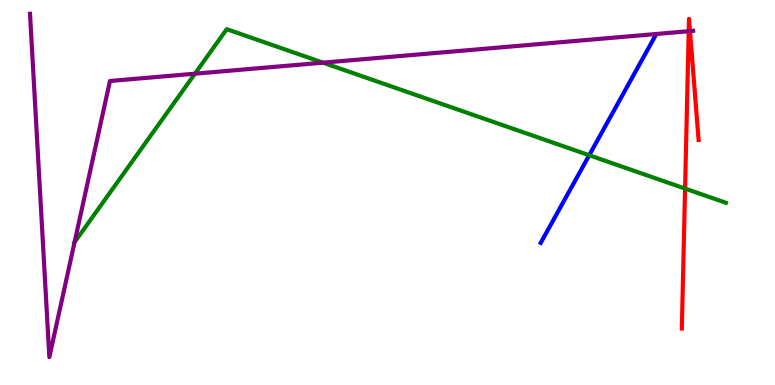[{'lines': ['blue', 'red'], 'intersections': []}, {'lines': ['green', 'red'], 'intersections': [{'x': 8.84, 'y': 5.1}]}, {'lines': ['purple', 'red'], 'intersections': [{'x': 8.89, 'y': 9.19}, {'x': 8.9, 'y': 9.19}]}, {'lines': ['blue', 'green'], 'intersections': [{'x': 7.6, 'y': 5.97}]}, {'lines': ['blue', 'purple'], 'intersections': []}, {'lines': ['green', 'purple'], 'intersections': [{'x': 0.962, 'y': 3.71}, {'x': 2.52, 'y': 8.09}, {'x': 4.17, 'y': 8.37}]}]